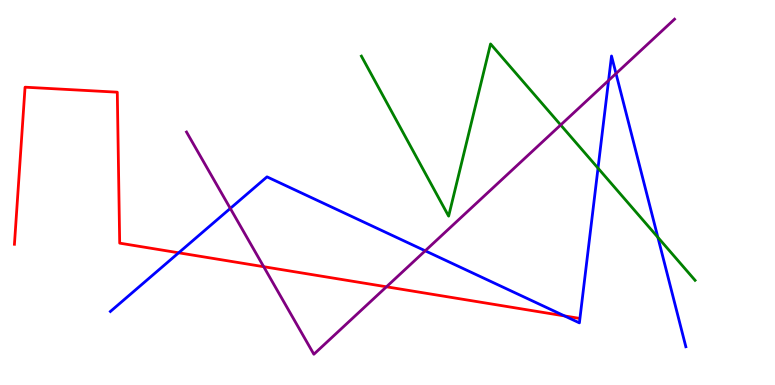[{'lines': ['blue', 'red'], 'intersections': [{'x': 2.31, 'y': 3.43}, {'x': 7.28, 'y': 1.79}]}, {'lines': ['green', 'red'], 'intersections': []}, {'lines': ['purple', 'red'], 'intersections': [{'x': 3.4, 'y': 3.07}, {'x': 4.99, 'y': 2.55}]}, {'lines': ['blue', 'green'], 'intersections': [{'x': 7.72, 'y': 5.63}, {'x': 8.49, 'y': 3.84}]}, {'lines': ['blue', 'purple'], 'intersections': [{'x': 2.97, 'y': 4.59}, {'x': 5.49, 'y': 3.49}, {'x': 7.85, 'y': 7.91}, {'x': 7.95, 'y': 8.09}]}, {'lines': ['green', 'purple'], 'intersections': [{'x': 7.23, 'y': 6.75}]}]